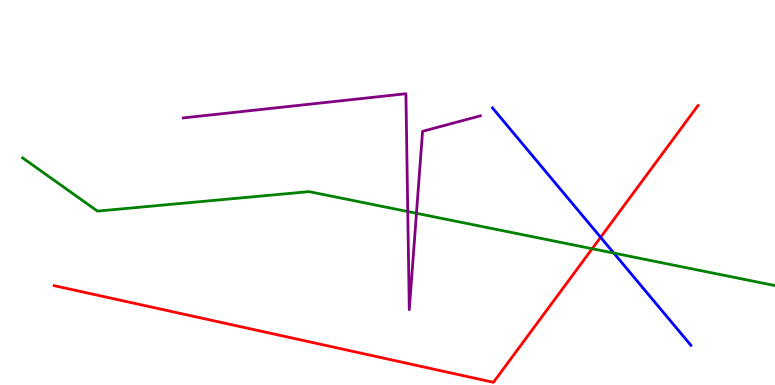[{'lines': ['blue', 'red'], 'intersections': [{'x': 7.75, 'y': 3.84}]}, {'lines': ['green', 'red'], 'intersections': [{'x': 7.64, 'y': 3.54}]}, {'lines': ['purple', 'red'], 'intersections': []}, {'lines': ['blue', 'green'], 'intersections': [{'x': 7.92, 'y': 3.43}]}, {'lines': ['blue', 'purple'], 'intersections': []}, {'lines': ['green', 'purple'], 'intersections': [{'x': 5.26, 'y': 4.51}, {'x': 5.37, 'y': 4.46}]}]